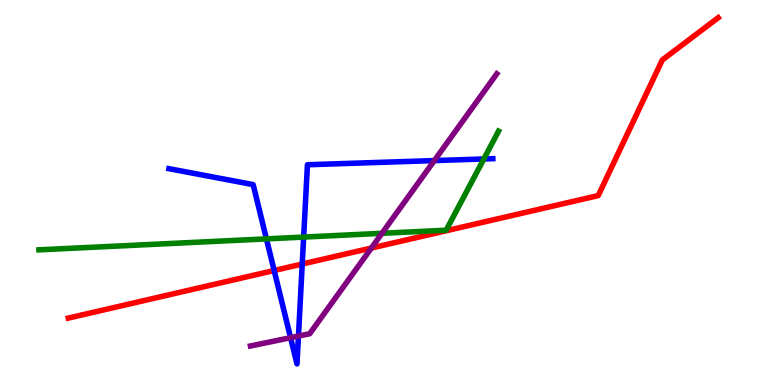[{'lines': ['blue', 'red'], 'intersections': [{'x': 3.54, 'y': 2.97}, {'x': 3.9, 'y': 3.14}]}, {'lines': ['green', 'red'], 'intersections': []}, {'lines': ['purple', 'red'], 'intersections': [{'x': 4.79, 'y': 3.56}]}, {'lines': ['blue', 'green'], 'intersections': [{'x': 3.44, 'y': 3.8}, {'x': 3.92, 'y': 3.84}, {'x': 6.24, 'y': 5.87}]}, {'lines': ['blue', 'purple'], 'intersections': [{'x': 3.75, 'y': 1.23}, {'x': 3.85, 'y': 1.27}, {'x': 5.6, 'y': 5.83}]}, {'lines': ['green', 'purple'], 'intersections': [{'x': 4.93, 'y': 3.94}]}]